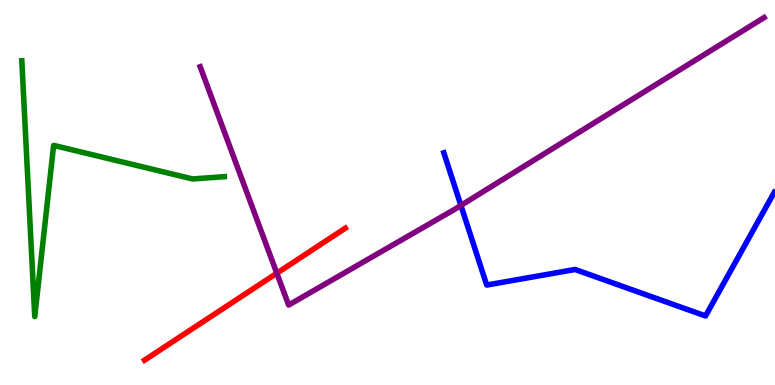[{'lines': ['blue', 'red'], 'intersections': []}, {'lines': ['green', 'red'], 'intersections': []}, {'lines': ['purple', 'red'], 'intersections': [{'x': 3.57, 'y': 2.9}]}, {'lines': ['blue', 'green'], 'intersections': []}, {'lines': ['blue', 'purple'], 'intersections': [{'x': 5.95, 'y': 4.66}]}, {'lines': ['green', 'purple'], 'intersections': []}]